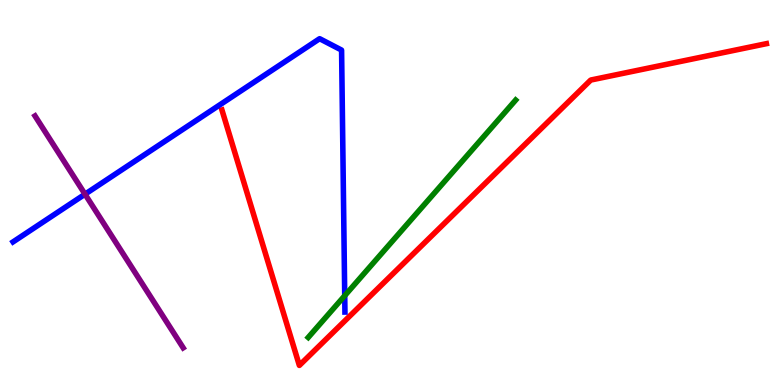[{'lines': ['blue', 'red'], 'intersections': []}, {'lines': ['green', 'red'], 'intersections': []}, {'lines': ['purple', 'red'], 'intersections': []}, {'lines': ['blue', 'green'], 'intersections': [{'x': 4.45, 'y': 2.32}]}, {'lines': ['blue', 'purple'], 'intersections': [{'x': 1.1, 'y': 4.96}]}, {'lines': ['green', 'purple'], 'intersections': []}]